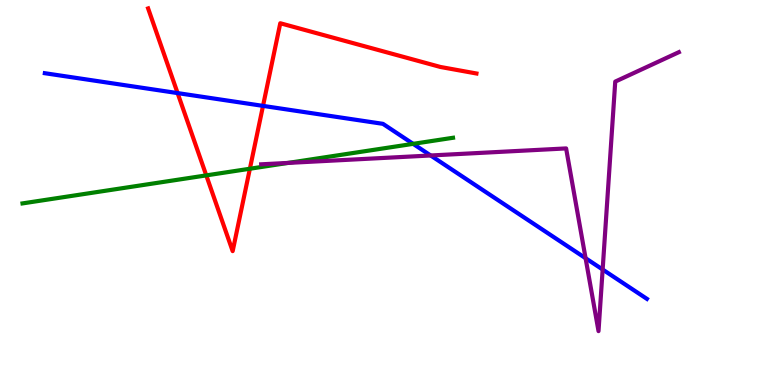[{'lines': ['blue', 'red'], 'intersections': [{'x': 2.29, 'y': 7.58}, {'x': 3.39, 'y': 7.25}]}, {'lines': ['green', 'red'], 'intersections': [{'x': 2.66, 'y': 5.44}, {'x': 3.22, 'y': 5.62}]}, {'lines': ['purple', 'red'], 'intersections': []}, {'lines': ['blue', 'green'], 'intersections': [{'x': 5.33, 'y': 6.26}]}, {'lines': ['blue', 'purple'], 'intersections': [{'x': 5.56, 'y': 5.96}, {'x': 7.56, 'y': 3.29}, {'x': 7.78, 'y': 3.0}]}, {'lines': ['green', 'purple'], 'intersections': [{'x': 3.72, 'y': 5.77}]}]